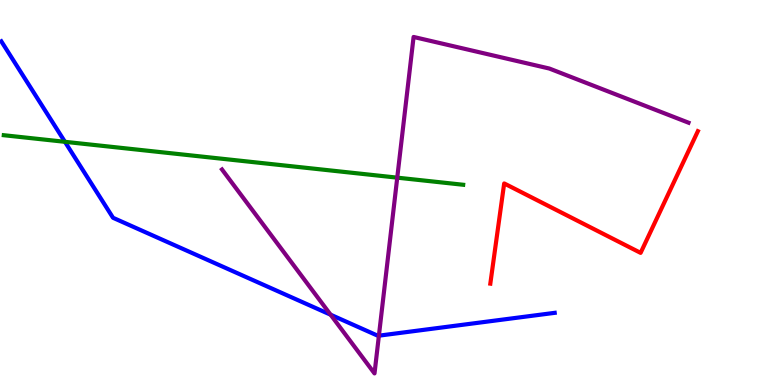[{'lines': ['blue', 'red'], 'intersections': []}, {'lines': ['green', 'red'], 'intersections': []}, {'lines': ['purple', 'red'], 'intersections': []}, {'lines': ['blue', 'green'], 'intersections': [{'x': 0.838, 'y': 6.32}]}, {'lines': ['blue', 'purple'], 'intersections': [{'x': 4.27, 'y': 1.83}, {'x': 4.89, 'y': 1.28}]}, {'lines': ['green', 'purple'], 'intersections': [{'x': 5.13, 'y': 5.39}]}]